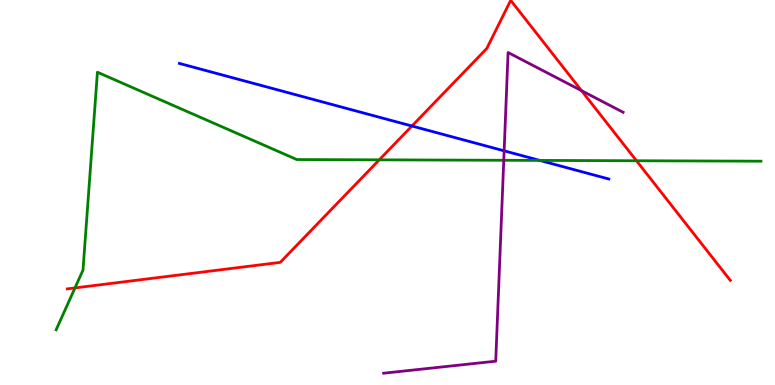[{'lines': ['blue', 'red'], 'intersections': [{'x': 5.32, 'y': 6.73}]}, {'lines': ['green', 'red'], 'intersections': [{'x': 0.968, 'y': 2.52}, {'x': 4.89, 'y': 5.85}, {'x': 8.21, 'y': 5.82}]}, {'lines': ['purple', 'red'], 'intersections': [{'x': 7.5, 'y': 7.65}]}, {'lines': ['blue', 'green'], 'intersections': [{'x': 6.96, 'y': 5.83}]}, {'lines': ['blue', 'purple'], 'intersections': [{'x': 6.51, 'y': 6.08}]}, {'lines': ['green', 'purple'], 'intersections': [{'x': 6.5, 'y': 5.84}]}]